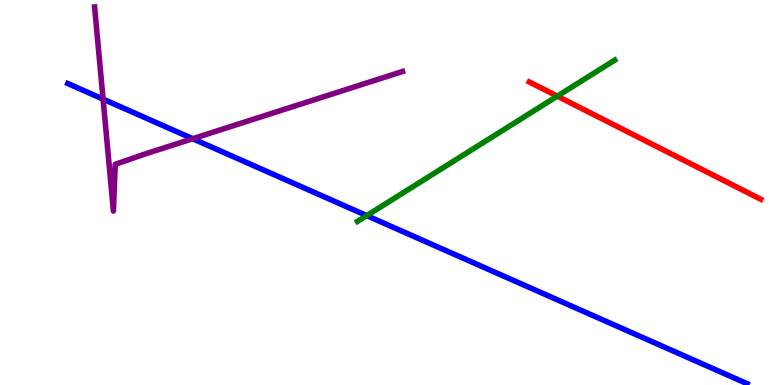[{'lines': ['blue', 'red'], 'intersections': []}, {'lines': ['green', 'red'], 'intersections': [{'x': 7.19, 'y': 7.5}]}, {'lines': ['purple', 'red'], 'intersections': []}, {'lines': ['blue', 'green'], 'intersections': [{'x': 4.73, 'y': 4.4}]}, {'lines': ['blue', 'purple'], 'intersections': [{'x': 1.33, 'y': 7.43}, {'x': 2.49, 'y': 6.4}]}, {'lines': ['green', 'purple'], 'intersections': []}]